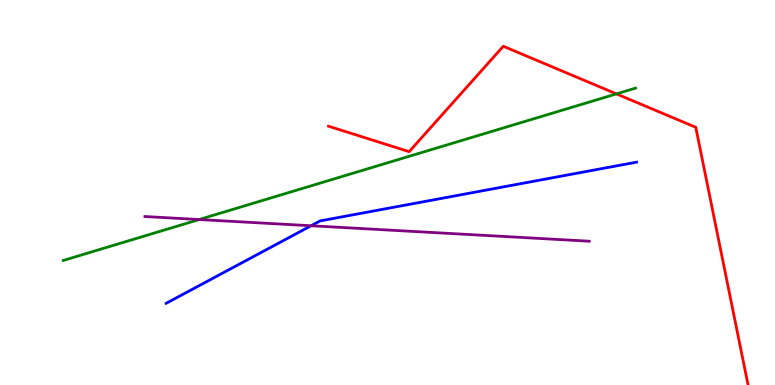[{'lines': ['blue', 'red'], 'intersections': []}, {'lines': ['green', 'red'], 'intersections': [{'x': 7.95, 'y': 7.56}]}, {'lines': ['purple', 'red'], 'intersections': []}, {'lines': ['blue', 'green'], 'intersections': []}, {'lines': ['blue', 'purple'], 'intersections': [{'x': 4.01, 'y': 4.14}]}, {'lines': ['green', 'purple'], 'intersections': [{'x': 2.57, 'y': 4.3}]}]